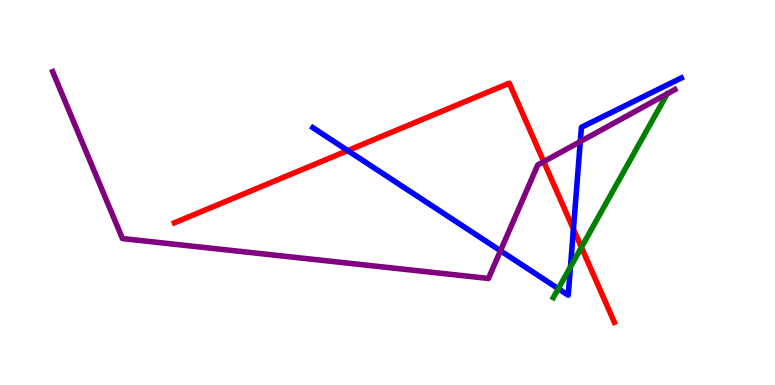[{'lines': ['blue', 'red'], 'intersections': [{'x': 4.49, 'y': 6.09}, {'x': 7.4, 'y': 4.05}]}, {'lines': ['green', 'red'], 'intersections': [{'x': 7.5, 'y': 3.58}]}, {'lines': ['purple', 'red'], 'intersections': [{'x': 7.02, 'y': 5.8}]}, {'lines': ['blue', 'green'], 'intersections': [{'x': 7.2, 'y': 2.5}, {'x': 7.36, 'y': 3.07}]}, {'lines': ['blue', 'purple'], 'intersections': [{'x': 6.46, 'y': 3.49}, {'x': 7.49, 'y': 6.32}]}, {'lines': ['green', 'purple'], 'intersections': []}]